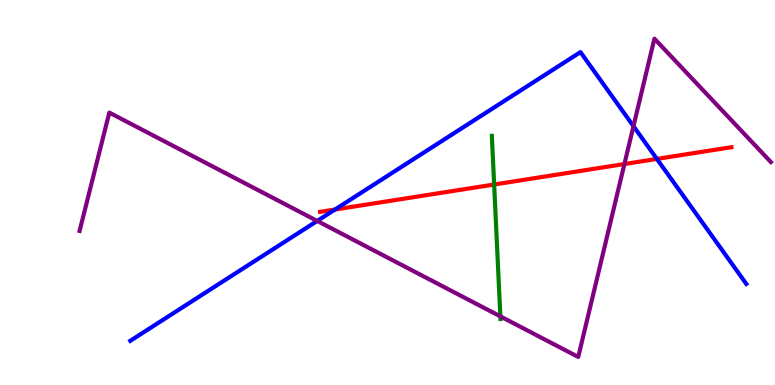[{'lines': ['blue', 'red'], 'intersections': [{'x': 4.32, 'y': 4.56}, {'x': 8.48, 'y': 5.87}]}, {'lines': ['green', 'red'], 'intersections': [{'x': 6.38, 'y': 5.21}]}, {'lines': ['purple', 'red'], 'intersections': [{'x': 8.06, 'y': 5.74}]}, {'lines': ['blue', 'green'], 'intersections': []}, {'lines': ['blue', 'purple'], 'intersections': [{'x': 4.09, 'y': 4.26}, {'x': 8.17, 'y': 6.72}]}, {'lines': ['green', 'purple'], 'intersections': [{'x': 6.46, 'y': 1.78}]}]